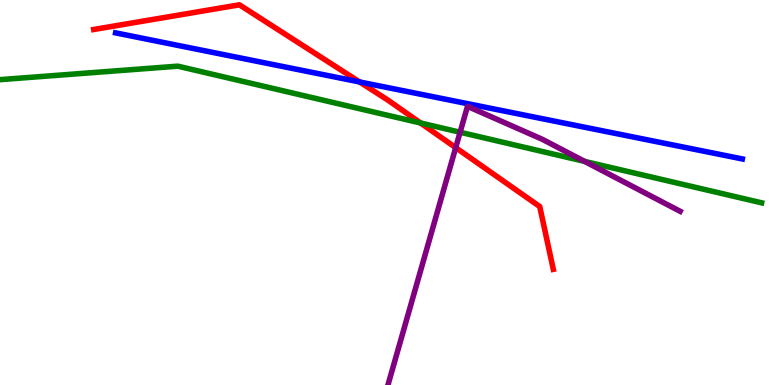[{'lines': ['blue', 'red'], 'intersections': [{'x': 4.64, 'y': 7.87}]}, {'lines': ['green', 'red'], 'intersections': [{'x': 5.43, 'y': 6.81}]}, {'lines': ['purple', 'red'], 'intersections': [{'x': 5.88, 'y': 6.17}]}, {'lines': ['blue', 'green'], 'intersections': []}, {'lines': ['blue', 'purple'], 'intersections': []}, {'lines': ['green', 'purple'], 'intersections': [{'x': 5.94, 'y': 6.57}, {'x': 7.54, 'y': 5.81}]}]